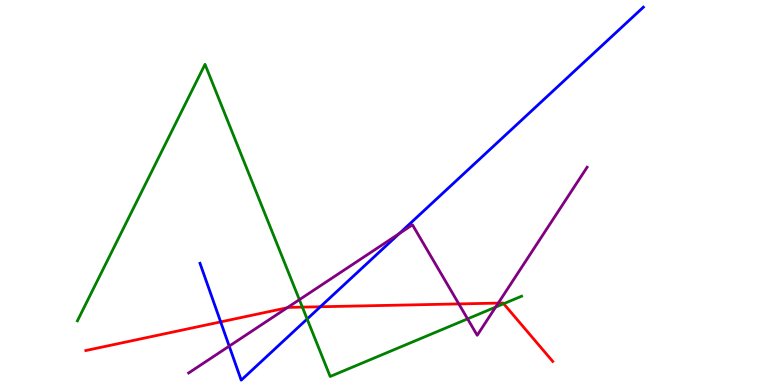[{'lines': ['blue', 'red'], 'intersections': [{'x': 2.85, 'y': 1.64}, {'x': 4.13, 'y': 2.03}]}, {'lines': ['green', 'red'], 'intersections': [{'x': 3.9, 'y': 2.02}, {'x': 6.5, 'y': 2.11}]}, {'lines': ['purple', 'red'], 'intersections': [{'x': 3.71, 'y': 2.01}, {'x': 5.92, 'y': 2.11}, {'x': 6.43, 'y': 2.13}]}, {'lines': ['blue', 'green'], 'intersections': [{'x': 3.96, 'y': 1.71}]}, {'lines': ['blue', 'purple'], 'intersections': [{'x': 2.96, 'y': 1.01}, {'x': 5.15, 'y': 3.93}]}, {'lines': ['green', 'purple'], 'intersections': [{'x': 3.86, 'y': 2.22}, {'x': 6.03, 'y': 1.72}, {'x': 6.4, 'y': 2.02}]}]